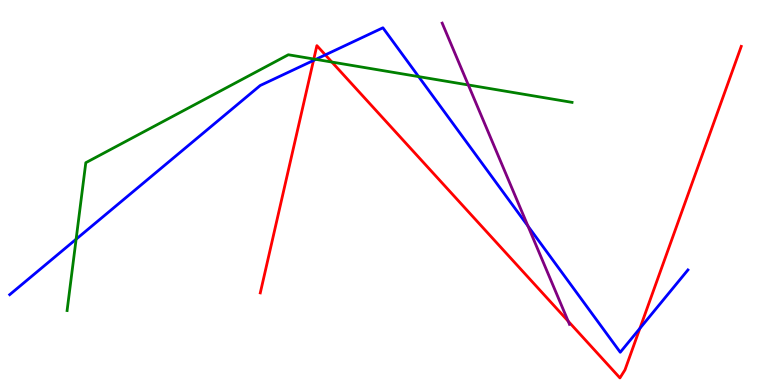[{'lines': ['blue', 'red'], 'intersections': [{'x': 4.05, 'y': 8.43}, {'x': 4.2, 'y': 8.57}, {'x': 8.26, 'y': 1.47}]}, {'lines': ['green', 'red'], 'intersections': [{'x': 4.05, 'y': 8.47}, {'x': 4.28, 'y': 8.39}]}, {'lines': ['purple', 'red'], 'intersections': [{'x': 7.33, 'y': 1.66}]}, {'lines': ['blue', 'green'], 'intersections': [{'x': 0.982, 'y': 3.79}, {'x': 4.07, 'y': 8.46}, {'x': 5.4, 'y': 8.01}]}, {'lines': ['blue', 'purple'], 'intersections': [{'x': 6.81, 'y': 4.13}]}, {'lines': ['green', 'purple'], 'intersections': [{'x': 6.04, 'y': 7.79}]}]